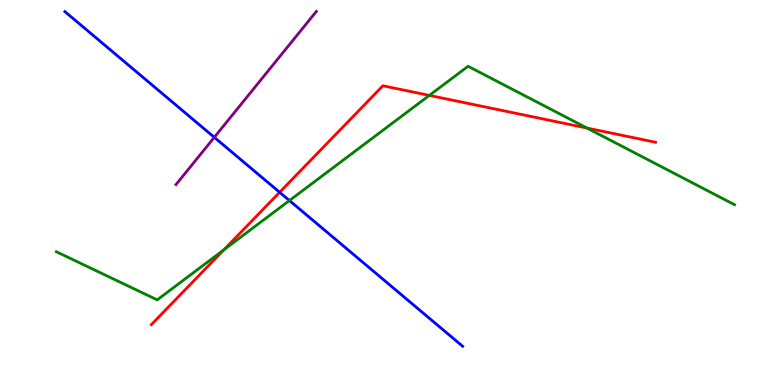[{'lines': ['blue', 'red'], 'intersections': [{'x': 3.61, 'y': 5.01}]}, {'lines': ['green', 'red'], 'intersections': [{'x': 2.89, 'y': 3.51}, {'x': 5.54, 'y': 7.52}, {'x': 7.57, 'y': 6.67}]}, {'lines': ['purple', 'red'], 'intersections': []}, {'lines': ['blue', 'green'], 'intersections': [{'x': 3.73, 'y': 4.79}]}, {'lines': ['blue', 'purple'], 'intersections': [{'x': 2.77, 'y': 6.43}]}, {'lines': ['green', 'purple'], 'intersections': []}]